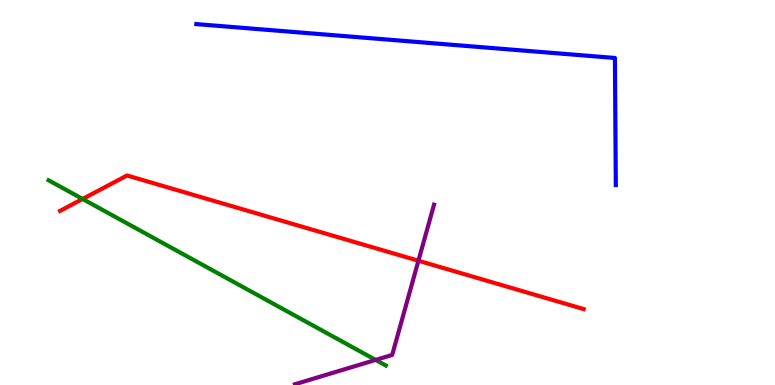[{'lines': ['blue', 'red'], 'intersections': []}, {'lines': ['green', 'red'], 'intersections': [{'x': 1.07, 'y': 4.83}]}, {'lines': ['purple', 'red'], 'intersections': [{'x': 5.4, 'y': 3.23}]}, {'lines': ['blue', 'green'], 'intersections': []}, {'lines': ['blue', 'purple'], 'intersections': []}, {'lines': ['green', 'purple'], 'intersections': [{'x': 4.85, 'y': 0.651}]}]